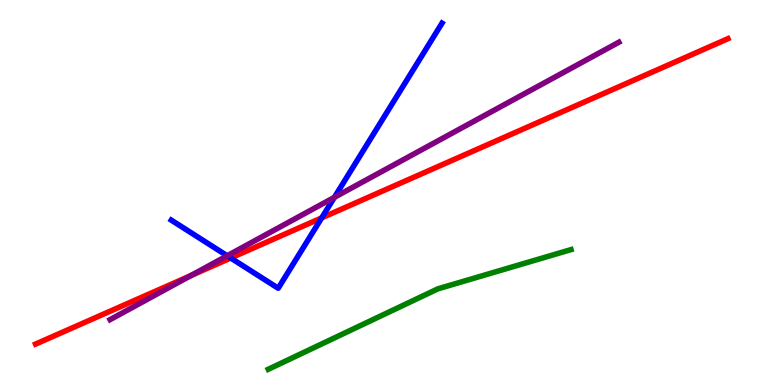[{'lines': ['blue', 'red'], 'intersections': [{'x': 2.98, 'y': 3.3}, {'x': 4.15, 'y': 4.34}]}, {'lines': ['green', 'red'], 'intersections': []}, {'lines': ['purple', 'red'], 'intersections': [{'x': 2.46, 'y': 2.84}]}, {'lines': ['blue', 'green'], 'intersections': []}, {'lines': ['blue', 'purple'], 'intersections': [{'x': 2.93, 'y': 3.36}, {'x': 4.31, 'y': 4.87}]}, {'lines': ['green', 'purple'], 'intersections': []}]